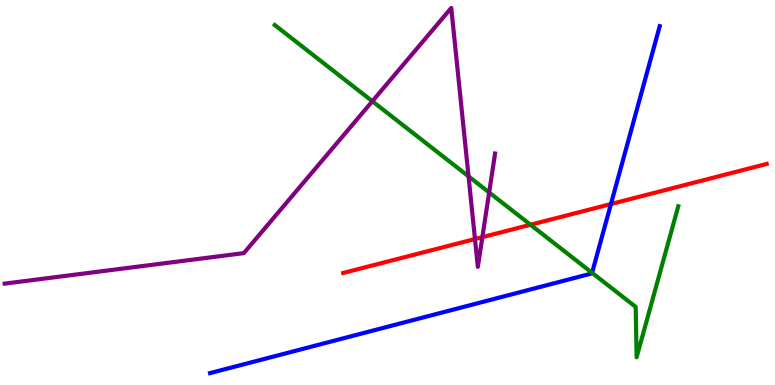[{'lines': ['blue', 'red'], 'intersections': [{'x': 7.88, 'y': 4.7}]}, {'lines': ['green', 'red'], 'intersections': [{'x': 6.85, 'y': 4.16}]}, {'lines': ['purple', 'red'], 'intersections': [{'x': 6.13, 'y': 3.79}, {'x': 6.22, 'y': 3.84}]}, {'lines': ['blue', 'green'], 'intersections': [{'x': 7.64, 'y': 2.91}]}, {'lines': ['blue', 'purple'], 'intersections': []}, {'lines': ['green', 'purple'], 'intersections': [{'x': 4.8, 'y': 7.37}, {'x': 6.05, 'y': 5.42}, {'x': 6.31, 'y': 5.0}]}]